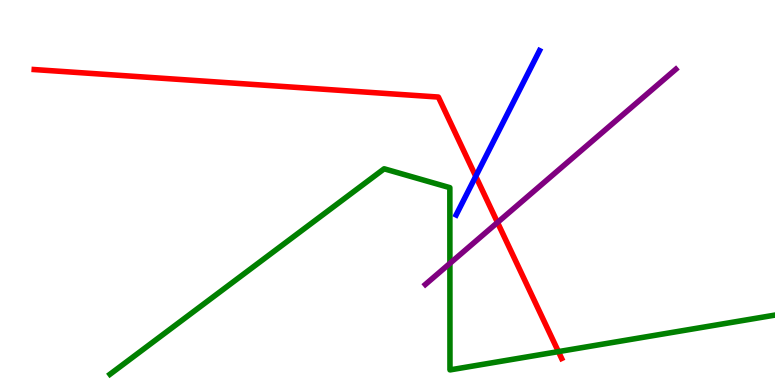[{'lines': ['blue', 'red'], 'intersections': [{'x': 6.14, 'y': 5.42}]}, {'lines': ['green', 'red'], 'intersections': [{'x': 7.21, 'y': 0.867}]}, {'lines': ['purple', 'red'], 'intersections': [{'x': 6.42, 'y': 4.22}]}, {'lines': ['blue', 'green'], 'intersections': []}, {'lines': ['blue', 'purple'], 'intersections': []}, {'lines': ['green', 'purple'], 'intersections': [{'x': 5.81, 'y': 3.16}]}]